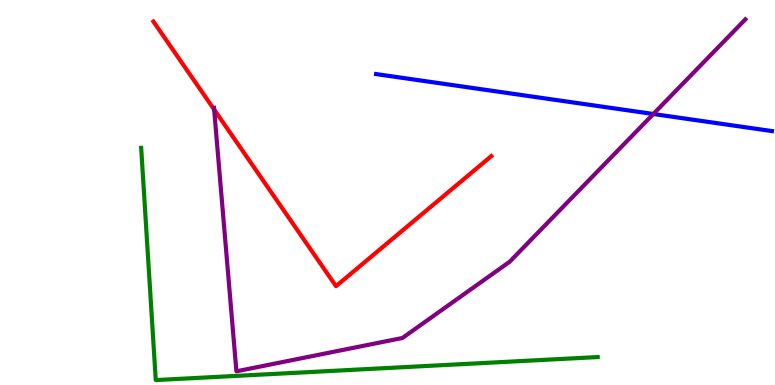[{'lines': ['blue', 'red'], 'intersections': []}, {'lines': ['green', 'red'], 'intersections': []}, {'lines': ['purple', 'red'], 'intersections': [{'x': 2.76, 'y': 7.15}]}, {'lines': ['blue', 'green'], 'intersections': []}, {'lines': ['blue', 'purple'], 'intersections': [{'x': 8.43, 'y': 7.04}]}, {'lines': ['green', 'purple'], 'intersections': []}]